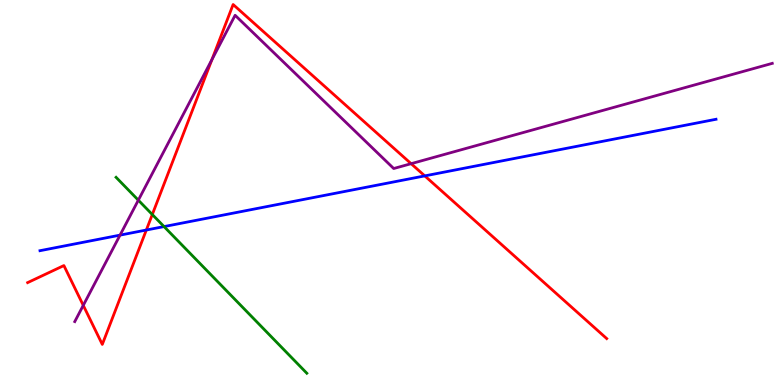[{'lines': ['blue', 'red'], 'intersections': [{'x': 1.89, 'y': 4.03}, {'x': 5.48, 'y': 5.43}]}, {'lines': ['green', 'red'], 'intersections': [{'x': 1.97, 'y': 4.43}]}, {'lines': ['purple', 'red'], 'intersections': [{'x': 1.07, 'y': 2.07}, {'x': 2.73, 'y': 8.45}, {'x': 5.3, 'y': 5.75}]}, {'lines': ['blue', 'green'], 'intersections': [{'x': 2.12, 'y': 4.11}]}, {'lines': ['blue', 'purple'], 'intersections': [{'x': 1.55, 'y': 3.89}]}, {'lines': ['green', 'purple'], 'intersections': [{'x': 1.78, 'y': 4.8}]}]